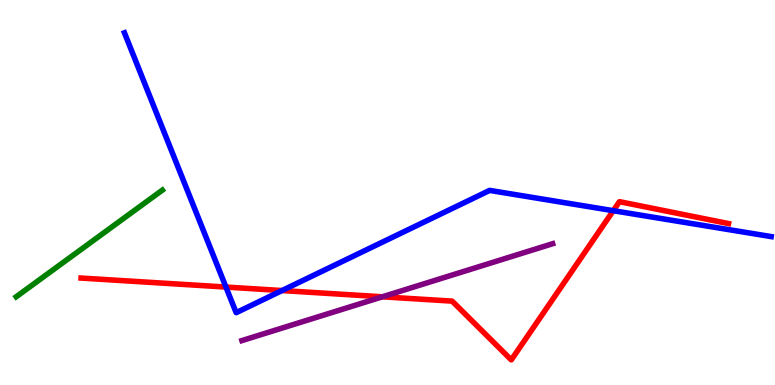[{'lines': ['blue', 'red'], 'intersections': [{'x': 2.92, 'y': 2.54}, {'x': 3.64, 'y': 2.45}, {'x': 7.91, 'y': 4.53}]}, {'lines': ['green', 'red'], 'intersections': []}, {'lines': ['purple', 'red'], 'intersections': [{'x': 4.93, 'y': 2.29}]}, {'lines': ['blue', 'green'], 'intersections': []}, {'lines': ['blue', 'purple'], 'intersections': []}, {'lines': ['green', 'purple'], 'intersections': []}]